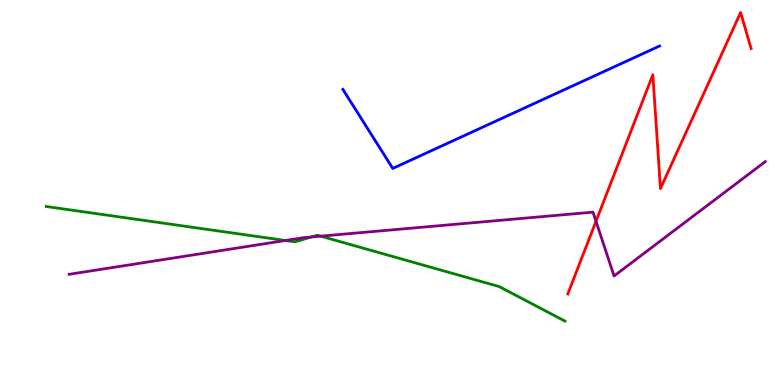[{'lines': ['blue', 'red'], 'intersections': []}, {'lines': ['green', 'red'], 'intersections': []}, {'lines': ['purple', 'red'], 'intersections': [{'x': 7.69, 'y': 4.25}]}, {'lines': ['blue', 'green'], 'intersections': []}, {'lines': ['blue', 'purple'], 'intersections': []}, {'lines': ['green', 'purple'], 'intersections': [{'x': 3.68, 'y': 3.75}, {'x': 4.02, 'y': 3.84}, {'x': 4.14, 'y': 3.87}]}]